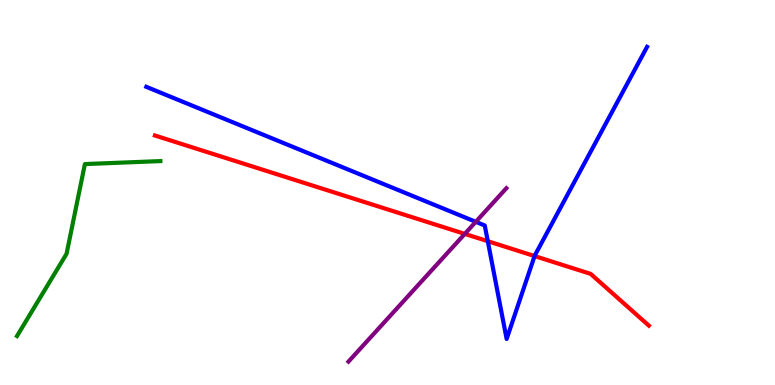[{'lines': ['blue', 'red'], 'intersections': [{'x': 6.29, 'y': 3.73}, {'x': 6.9, 'y': 3.35}]}, {'lines': ['green', 'red'], 'intersections': []}, {'lines': ['purple', 'red'], 'intersections': [{'x': 6.0, 'y': 3.92}]}, {'lines': ['blue', 'green'], 'intersections': []}, {'lines': ['blue', 'purple'], 'intersections': [{'x': 6.14, 'y': 4.24}]}, {'lines': ['green', 'purple'], 'intersections': []}]